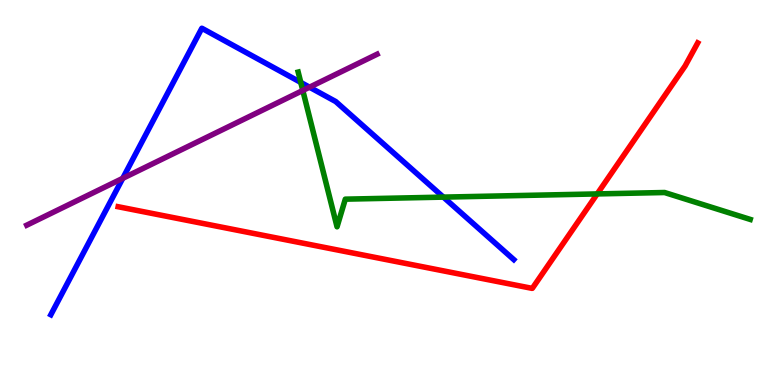[{'lines': ['blue', 'red'], 'intersections': []}, {'lines': ['green', 'red'], 'intersections': [{'x': 7.71, 'y': 4.96}]}, {'lines': ['purple', 'red'], 'intersections': []}, {'lines': ['blue', 'green'], 'intersections': [{'x': 3.88, 'y': 7.86}, {'x': 5.72, 'y': 4.88}]}, {'lines': ['blue', 'purple'], 'intersections': [{'x': 1.58, 'y': 5.37}, {'x': 3.99, 'y': 7.74}]}, {'lines': ['green', 'purple'], 'intersections': [{'x': 3.91, 'y': 7.65}]}]